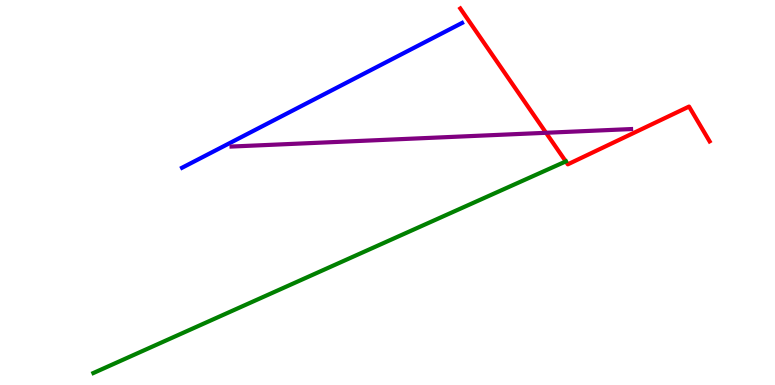[{'lines': ['blue', 'red'], 'intersections': []}, {'lines': ['green', 'red'], 'intersections': [{'x': 7.3, 'y': 5.81}]}, {'lines': ['purple', 'red'], 'intersections': [{'x': 7.05, 'y': 6.55}]}, {'lines': ['blue', 'green'], 'intersections': []}, {'lines': ['blue', 'purple'], 'intersections': []}, {'lines': ['green', 'purple'], 'intersections': []}]